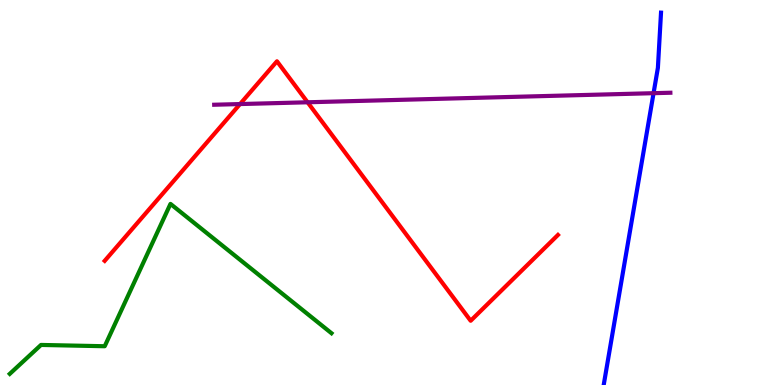[{'lines': ['blue', 'red'], 'intersections': []}, {'lines': ['green', 'red'], 'intersections': []}, {'lines': ['purple', 'red'], 'intersections': [{'x': 3.1, 'y': 7.3}, {'x': 3.97, 'y': 7.34}]}, {'lines': ['blue', 'green'], 'intersections': []}, {'lines': ['blue', 'purple'], 'intersections': [{'x': 8.43, 'y': 7.58}]}, {'lines': ['green', 'purple'], 'intersections': []}]